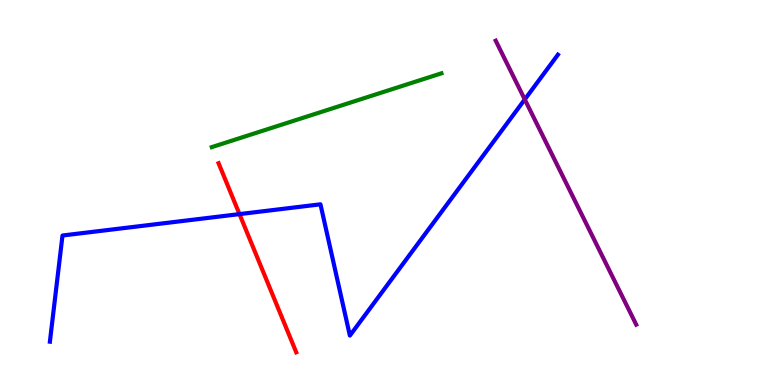[{'lines': ['blue', 'red'], 'intersections': [{'x': 3.09, 'y': 4.44}]}, {'lines': ['green', 'red'], 'intersections': []}, {'lines': ['purple', 'red'], 'intersections': []}, {'lines': ['blue', 'green'], 'intersections': []}, {'lines': ['blue', 'purple'], 'intersections': [{'x': 6.77, 'y': 7.42}]}, {'lines': ['green', 'purple'], 'intersections': []}]